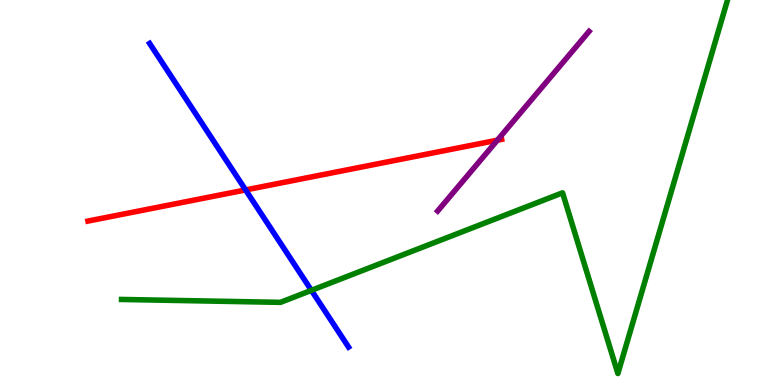[{'lines': ['blue', 'red'], 'intersections': [{'x': 3.17, 'y': 5.07}]}, {'lines': ['green', 'red'], 'intersections': []}, {'lines': ['purple', 'red'], 'intersections': [{'x': 6.42, 'y': 6.36}]}, {'lines': ['blue', 'green'], 'intersections': [{'x': 4.02, 'y': 2.46}]}, {'lines': ['blue', 'purple'], 'intersections': []}, {'lines': ['green', 'purple'], 'intersections': []}]